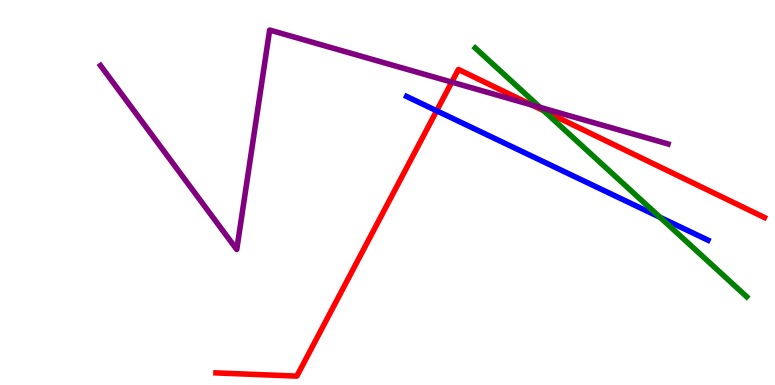[{'lines': ['blue', 'red'], 'intersections': [{'x': 5.63, 'y': 7.12}]}, {'lines': ['green', 'red'], 'intersections': [{'x': 7.02, 'y': 7.12}]}, {'lines': ['purple', 'red'], 'intersections': [{'x': 5.83, 'y': 7.87}, {'x': 6.87, 'y': 7.27}]}, {'lines': ['blue', 'green'], 'intersections': [{'x': 8.52, 'y': 4.36}]}, {'lines': ['blue', 'purple'], 'intersections': []}, {'lines': ['green', 'purple'], 'intersections': [{'x': 6.97, 'y': 7.21}]}]